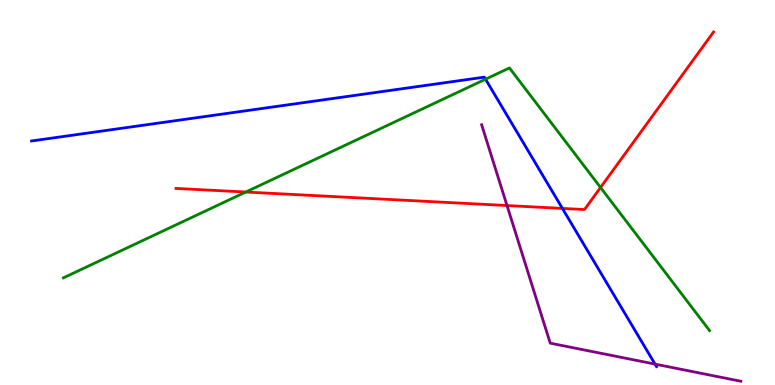[{'lines': ['blue', 'red'], 'intersections': [{'x': 7.26, 'y': 4.59}]}, {'lines': ['green', 'red'], 'intersections': [{'x': 3.17, 'y': 5.01}, {'x': 7.75, 'y': 5.13}]}, {'lines': ['purple', 'red'], 'intersections': [{'x': 6.54, 'y': 4.66}]}, {'lines': ['blue', 'green'], 'intersections': [{'x': 6.26, 'y': 7.94}]}, {'lines': ['blue', 'purple'], 'intersections': [{'x': 8.45, 'y': 0.543}]}, {'lines': ['green', 'purple'], 'intersections': []}]